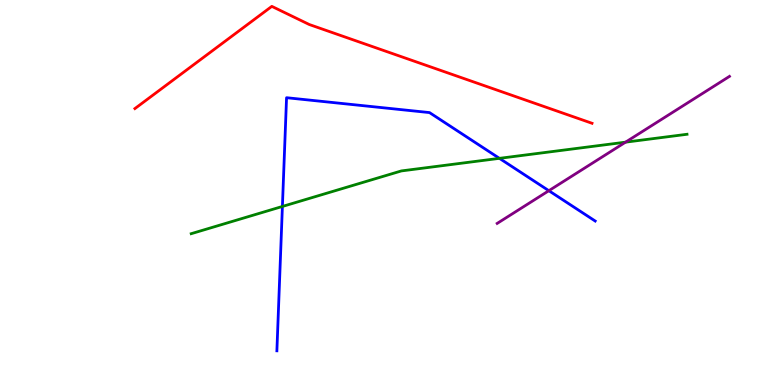[{'lines': ['blue', 'red'], 'intersections': []}, {'lines': ['green', 'red'], 'intersections': []}, {'lines': ['purple', 'red'], 'intersections': []}, {'lines': ['blue', 'green'], 'intersections': [{'x': 3.64, 'y': 4.64}, {'x': 6.44, 'y': 5.89}]}, {'lines': ['blue', 'purple'], 'intersections': [{'x': 7.08, 'y': 5.05}]}, {'lines': ['green', 'purple'], 'intersections': [{'x': 8.07, 'y': 6.31}]}]